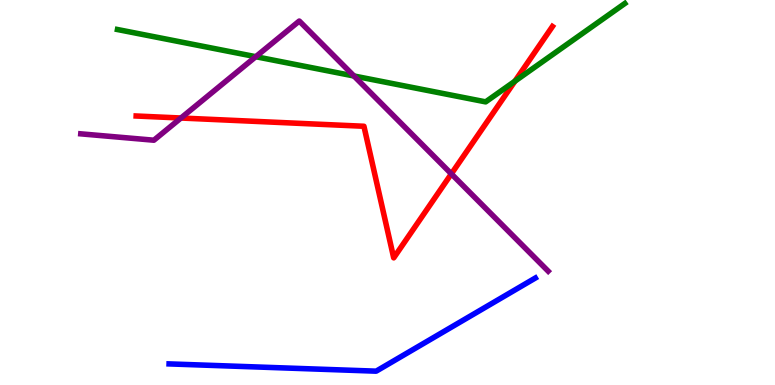[{'lines': ['blue', 'red'], 'intersections': []}, {'lines': ['green', 'red'], 'intersections': [{'x': 6.64, 'y': 7.89}]}, {'lines': ['purple', 'red'], 'intersections': [{'x': 2.34, 'y': 6.93}, {'x': 5.82, 'y': 5.48}]}, {'lines': ['blue', 'green'], 'intersections': []}, {'lines': ['blue', 'purple'], 'intersections': []}, {'lines': ['green', 'purple'], 'intersections': [{'x': 3.3, 'y': 8.53}, {'x': 4.57, 'y': 8.03}]}]